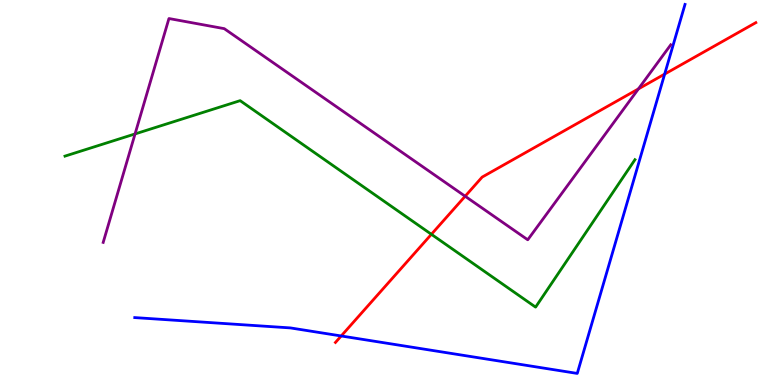[{'lines': ['blue', 'red'], 'intersections': [{'x': 4.4, 'y': 1.27}, {'x': 8.58, 'y': 8.08}]}, {'lines': ['green', 'red'], 'intersections': [{'x': 5.57, 'y': 3.91}]}, {'lines': ['purple', 'red'], 'intersections': [{'x': 6.0, 'y': 4.9}, {'x': 8.24, 'y': 7.69}]}, {'lines': ['blue', 'green'], 'intersections': []}, {'lines': ['blue', 'purple'], 'intersections': []}, {'lines': ['green', 'purple'], 'intersections': [{'x': 1.74, 'y': 6.52}]}]